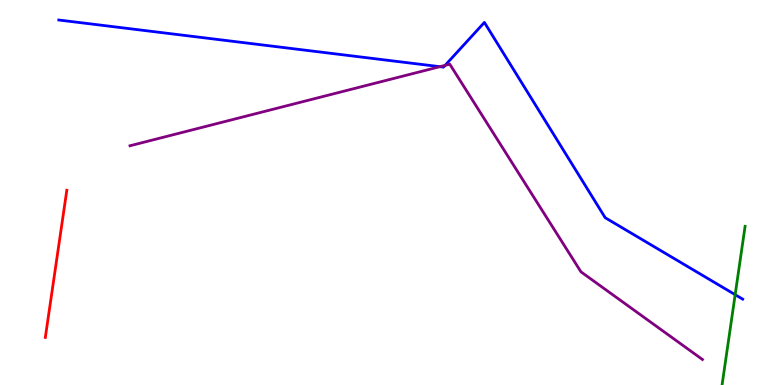[{'lines': ['blue', 'red'], 'intersections': []}, {'lines': ['green', 'red'], 'intersections': []}, {'lines': ['purple', 'red'], 'intersections': []}, {'lines': ['blue', 'green'], 'intersections': [{'x': 9.49, 'y': 2.35}]}, {'lines': ['blue', 'purple'], 'intersections': [{'x': 5.68, 'y': 8.27}, {'x': 5.74, 'y': 8.3}]}, {'lines': ['green', 'purple'], 'intersections': []}]